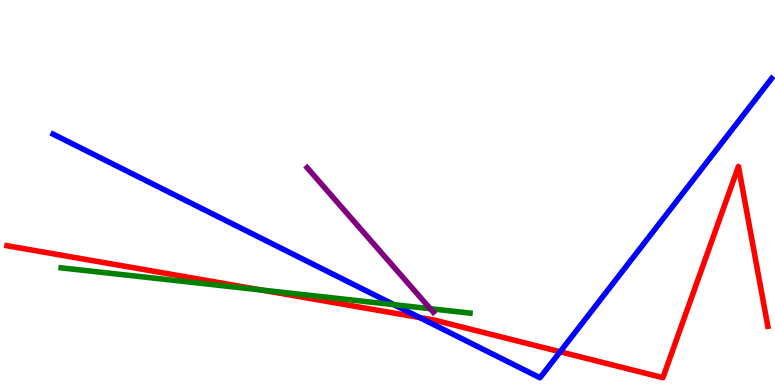[{'lines': ['blue', 'red'], 'intersections': [{'x': 5.42, 'y': 1.75}, {'x': 7.23, 'y': 0.863}]}, {'lines': ['green', 'red'], 'intersections': [{'x': 3.37, 'y': 2.47}]}, {'lines': ['purple', 'red'], 'intersections': []}, {'lines': ['blue', 'green'], 'intersections': [{'x': 5.08, 'y': 2.09}]}, {'lines': ['blue', 'purple'], 'intersections': []}, {'lines': ['green', 'purple'], 'intersections': [{'x': 5.55, 'y': 1.98}]}]